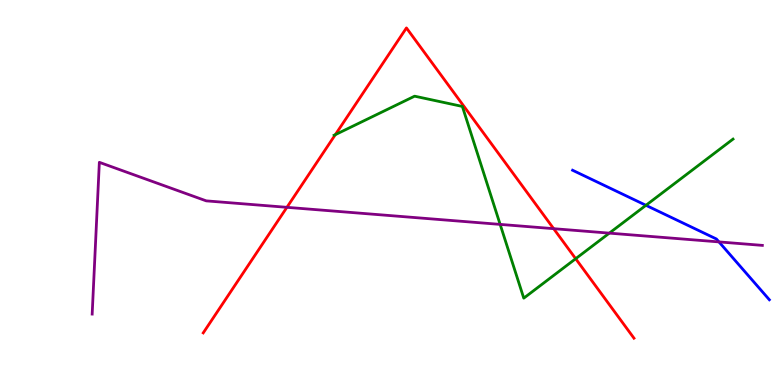[{'lines': ['blue', 'red'], 'intersections': []}, {'lines': ['green', 'red'], 'intersections': [{'x': 4.33, 'y': 6.5}, {'x': 7.43, 'y': 3.28}]}, {'lines': ['purple', 'red'], 'intersections': [{'x': 3.7, 'y': 4.61}, {'x': 7.14, 'y': 4.06}]}, {'lines': ['blue', 'green'], 'intersections': [{'x': 8.33, 'y': 4.67}]}, {'lines': ['blue', 'purple'], 'intersections': [{'x': 9.28, 'y': 3.72}]}, {'lines': ['green', 'purple'], 'intersections': [{'x': 6.45, 'y': 4.17}, {'x': 7.86, 'y': 3.94}]}]